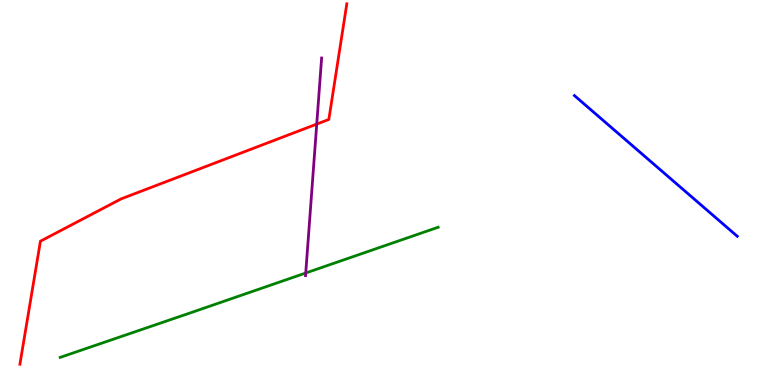[{'lines': ['blue', 'red'], 'intersections': []}, {'lines': ['green', 'red'], 'intersections': []}, {'lines': ['purple', 'red'], 'intersections': [{'x': 4.09, 'y': 6.78}]}, {'lines': ['blue', 'green'], 'intersections': []}, {'lines': ['blue', 'purple'], 'intersections': []}, {'lines': ['green', 'purple'], 'intersections': [{'x': 3.94, 'y': 2.91}]}]